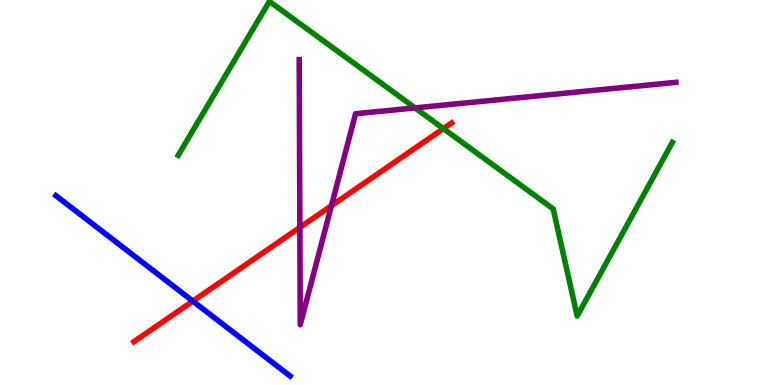[{'lines': ['blue', 'red'], 'intersections': [{'x': 2.49, 'y': 2.18}]}, {'lines': ['green', 'red'], 'intersections': [{'x': 5.72, 'y': 6.66}]}, {'lines': ['purple', 'red'], 'intersections': [{'x': 3.87, 'y': 4.09}, {'x': 4.28, 'y': 4.66}]}, {'lines': ['blue', 'green'], 'intersections': []}, {'lines': ['blue', 'purple'], 'intersections': []}, {'lines': ['green', 'purple'], 'intersections': [{'x': 5.36, 'y': 7.2}]}]